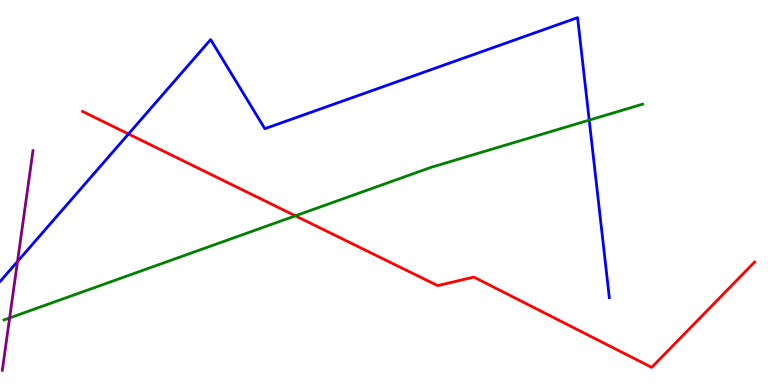[{'lines': ['blue', 'red'], 'intersections': [{'x': 1.66, 'y': 6.52}]}, {'lines': ['green', 'red'], 'intersections': [{'x': 3.81, 'y': 4.39}]}, {'lines': ['purple', 'red'], 'intersections': []}, {'lines': ['blue', 'green'], 'intersections': [{'x': 7.6, 'y': 6.88}]}, {'lines': ['blue', 'purple'], 'intersections': [{'x': 0.226, 'y': 3.21}]}, {'lines': ['green', 'purple'], 'intersections': [{'x': 0.124, 'y': 1.74}]}]